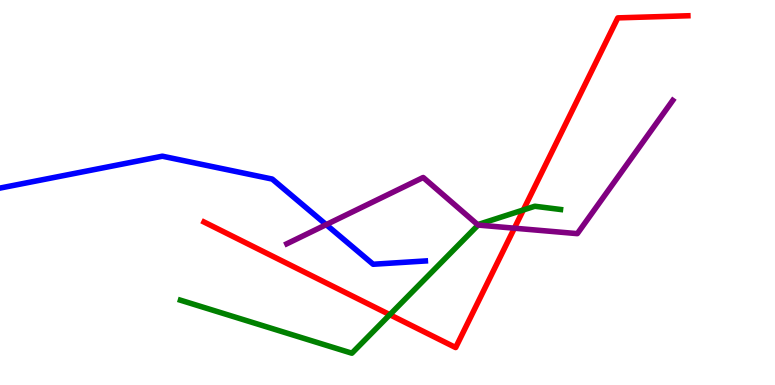[{'lines': ['blue', 'red'], 'intersections': []}, {'lines': ['green', 'red'], 'intersections': [{'x': 5.03, 'y': 1.83}, {'x': 6.75, 'y': 4.55}]}, {'lines': ['purple', 'red'], 'intersections': [{'x': 6.64, 'y': 4.07}]}, {'lines': ['blue', 'green'], 'intersections': []}, {'lines': ['blue', 'purple'], 'intersections': [{'x': 4.21, 'y': 4.17}]}, {'lines': ['green', 'purple'], 'intersections': [{'x': 6.17, 'y': 4.15}]}]